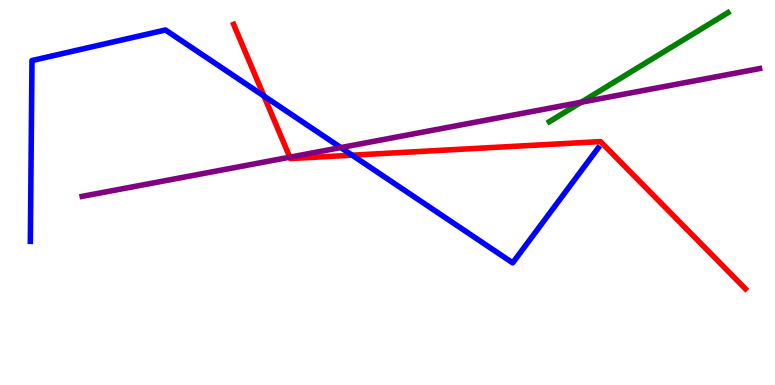[{'lines': ['blue', 'red'], 'intersections': [{'x': 3.41, 'y': 7.51}, {'x': 4.54, 'y': 5.97}]}, {'lines': ['green', 'red'], 'intersections': []}, {'lines': ['purple', 'red'], 'intersections': [{'x': 3.74, 'y': 5.92}]}, {'lines': ['blue', 'green'], 'intersections': []}, {'lines': ['blue', 'purple'], 'intersections': [{'x': 4.4, 'y': 6.17}]}, {'lines': ['green', 'purple'], 'intersections': [{'x': 7.5, 'y': 7.34}]}]